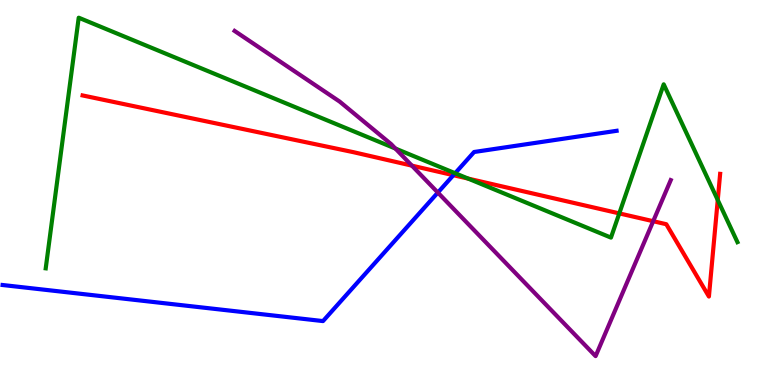[{'lines': ['blue', 'red'], 'intersections': [{'x': 5.85, 'y': 5.45}]}, {'lines': ['green', 'red'], 'intersections': [{'x': 6.04, 'y': 5.36}, {'x': 7.99, 'y': 4.46}, {'x': 9.26, 'y': 4.8}]}, {'lines': ['purple', 'red'], 'intersections': [{'x': 5.31, 'y': 5.7}, {'x': 8.43, 'y': 4.25}]}, {'lines': ['blue', 'green'], 'intersections': [{'x': 5.87, 'y': 5.5}]}, {'lines': ['blue', 'purple'], 'intersections': [{'x': 5.65, 'y': 5.0}]}, {'lines': ['green', 'purple'], 'intersections': [{'x': 5.1, 'y': 6.14}]}]